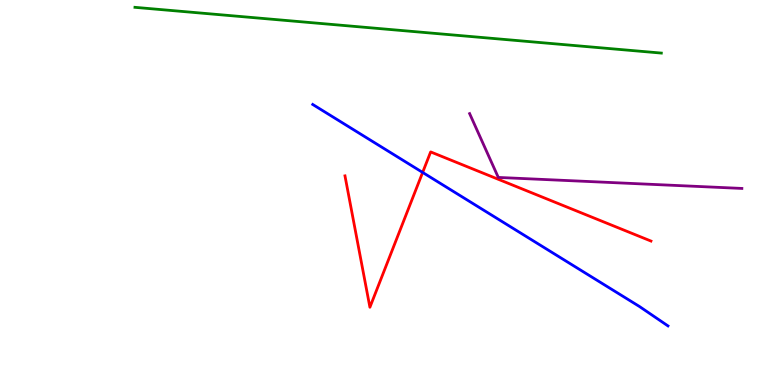[{'lines': ['blue', 'red'], 'intersections': [{'x': 5.45, 'y': 5.52}]}, {'lines': ['green', 'red'], 'intersections': []}, {'lines': ['purple', 'red'], 'intersections': []}, {'lines': ['blue', 'green'], 'intersections': []}, {'lines': ['blue', 'purple'], 'intersections': []}, {'lines': ['green', 'purple'], 'intersections': []}]